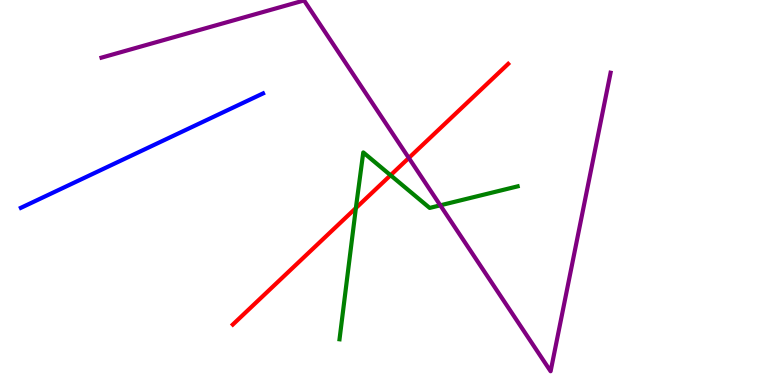[{'lines': ['blue', 'red'], 'intersections': []}, {'lines': ['green', 'red'], 'intersections': [{'x': 4.59, 'y': 4.6}, {'x': 5.04, 'y': 5.45}]}, {'lines': ['purple', 'red'], 'intersections': [{'x': 5.27, 'y': 5.9}]}, {'lines': ['blue', 'green'], 'intersections': []}, {'lines': ['blue', 'purple'], 'intersections': []}, {'lines': ['green', 'purple'], 'intersections': [{'x': 5.68, 'y': 4.67}]}]